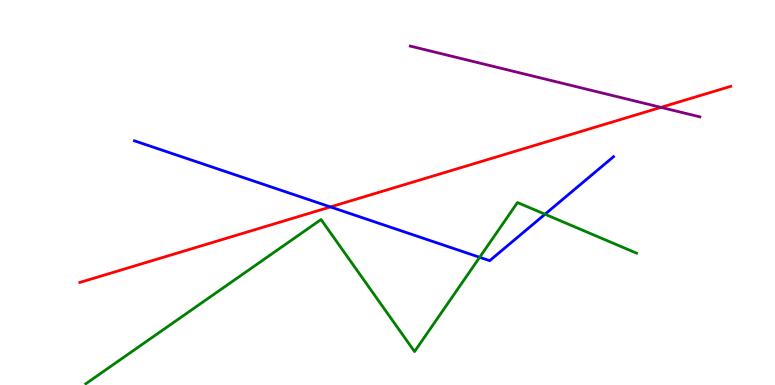[{'lines': ['blue', 'red'], 'intersections': [{'x': 4.26, 'y': 4.62}]}, {'lines': ['green', 'red'], 'intersections': []}, {'lines': ['purple', 'red'], 'intersections': [{'x': 8.53, 'y': 7.21}]}, {'lines': ['blue', 'green'], 'intersections': [{'x': 6.19, 'y': 3.32}, {'x': 7.03, 'y': 4.44}]}, {'lines': ['blue', 'purple'], 'intersections': []}, {'lines': ['green', 'purple'], 'intersections': []}]